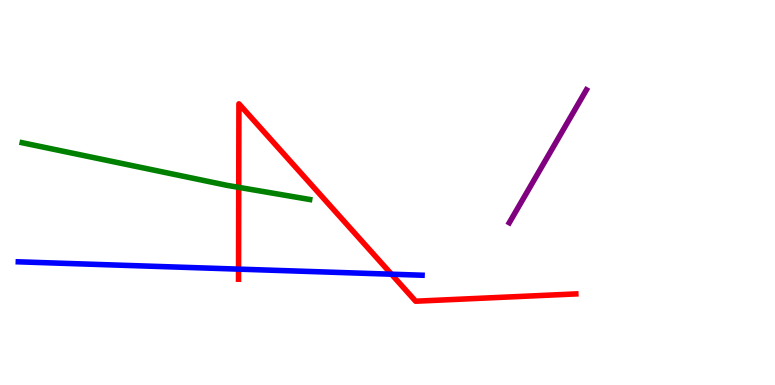[{'lines': ['blue', 'red'], 'intersections': [{'x': 3.08, 'y': 3.01}, {'x': 5.05, 'y': 2.88}]}, {'lines': ['green', 'red'], 'intersections': [{'x': 3.08, 'y': 5.13}]}, {'lines': ['purple', 'red'], 'intersections': []}, {'lines': ['blue', 'green'], 'intersections': []}, {'lines': ['blue', 'purple'], 'intersections': []}, {'lines': ['green', 'purple'], 'intersections': []}]